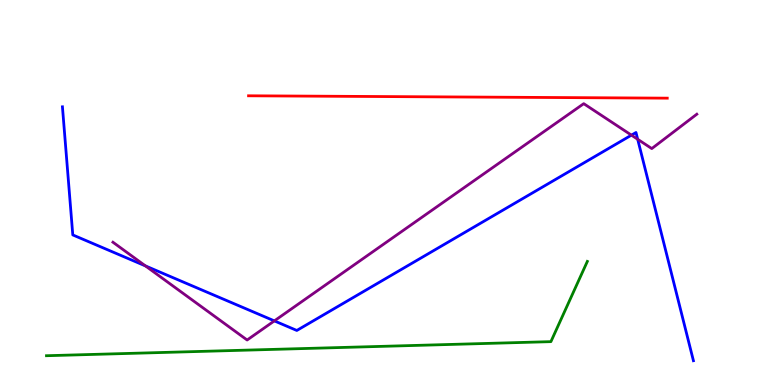[{'lines': ['blue', 'red'], 'intersections': []}, {'lines': ['green', 'red'], 'intersections': []}, {'lines': ['purple', 'red'], 'intersections': []}, {'lines': ['blue', 'green'], 'intersections': []}, {'lines': ['blue', 'purple'], 'intersections': [{'x': 1.88, 'y': 3.09}, {'x': 3.54, 'y': 1.67}, {'x': 8.15, 'y': 6.49}, {'x': 8.23, 'y': 6.38}]}, {'lines': ['green', 'purple'], 'intersections': []}]